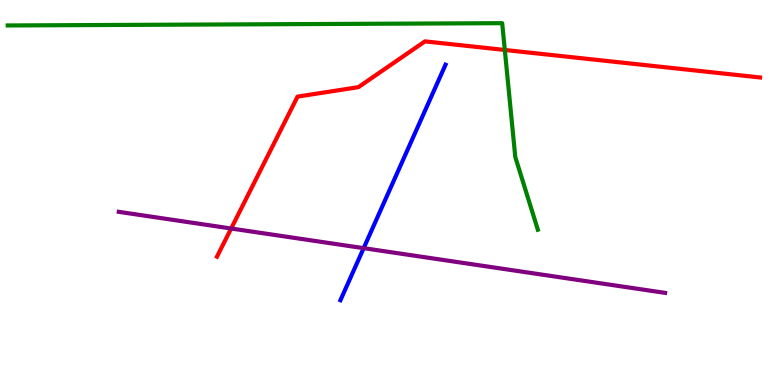[{'lines': ['blue', 'red'], 'intersections': []}, {'lines': ['green', 'red'], 'intersections': [{'x': 6.51, 'y': 8.7}]}, {'lines': ['purple', 'red'], 'intersections': [{'x': 2.98, 'y': 4.06}]}, {'lines': ['blue', 'green'], 'intersections': []}, {'lines': ['blue', 'purple'], 'intersections': [{'x': 4.69, 'y': 3.55}]}, {'lines': ['green', 'purple'], 'intersections': []}]